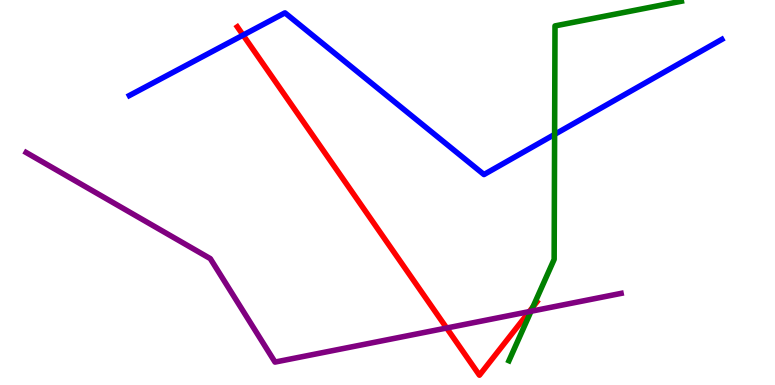[{'lines': ['blue', 'red'], 'intersections': [{'x': 3.14, 'y': 9.09}]}, {'lines': ['green', 'red'], 'intersections': [{'x': 6.88, 'y': 2.03}]}, {'lines': ['purple', 'red'], 'intersections': [{'x': 5.76, 'y': 1.48}, {'x': 6.83, 'y': 1.91}]}, {'lines': ['blue', 'green'], 'intersections': [{'x': 7.16, 'y': 6.51}]}, {'lines': ['blue', 'purple'], 'intersections': []}, {'lines': ['green', 'purple'], 'intersections': [{'x': 6.85, 'y': 1.92}]}]